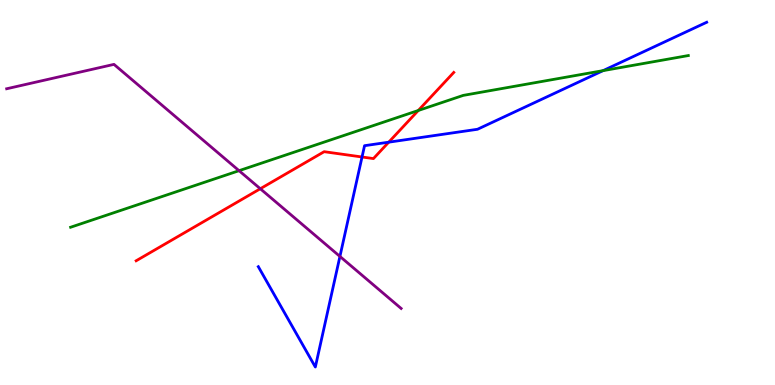[{'lines': ['blue', 'red'], 'intersections': [{'x': 4.67, 'y': 5.92}, {'x': 5.02, 'y': 6.31}]}, {'lines': ['green', 'red'], 'intersections': [{'x': 5.4, 'y': 7.13}]}, {'lines': ['purple', 'red'], 'intersections': [{'x': 3.36, 'y': 5.1}]}, {'lines': ['blue', 'green'], 'intersections': [{'x': 7.78, 'y': 8.17}]}, {'lines': ['blue', 'purple'], 'intersections': [{'x': 4.39, 'y': 3.34}]}, {'lines': ['green', 'purple'], 'intersections': [{'x': 3.08, 'y': 5.57}]}]